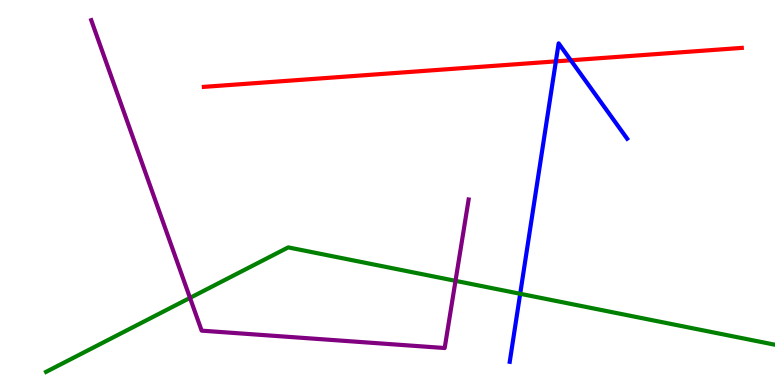[{'lines': ['blue', 'red'], 'intersections': [{'x': 7.17, 'y': 8.41}, {'x': 7.37, 'y': 8.43}]}, {'lines': ['green', 'red'], 'intersections': []}, {'lines': ['purple', 'red'], 'intersections': []}, {'lines': ['blue', 'green'], 'intersections': [{'x': 6.71, 'y': 2.37}]}, {'lines': ['blue', 'purple'], 'intersections': []}, {'lines': ['green', 'purple'], 'intersections': [{'x': 2.45, 'y': 2.26}, {'x': 5.88, 'y': 2.71}]}]